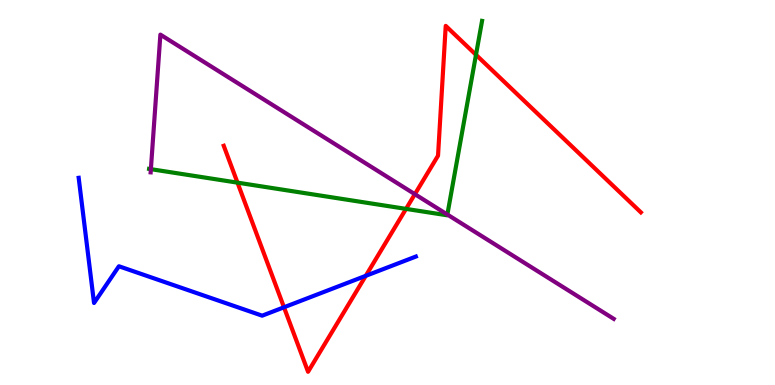[{'lines': ['blue', 'red'], 'intersections': [{'x': 3.66, 'y': 2.02}, {'x': 4.72, 'y': 2.84}]}, {'lines': ['green', 'red'], 'intersections': [{'x': 3.06, 'y': 5.26}, {'x': 5.24, 'y': 4.57}, {'x': 6.14, 'y': 8.58}]}, {'lines': ['purple', 'red'], 'intersections': [{'x': 5.35, 'y': 4.96}]}, {'lines': ['blue', 'green'], 'intersections': []}, {'lines': ['blue', 'purple'], 'intersections': []}, {'lines': ['green', 'purple'], 'intersections': [{'x': 1.95, 'y': 5.61}, {'x': 5.77, 'y': 4.43}]}]